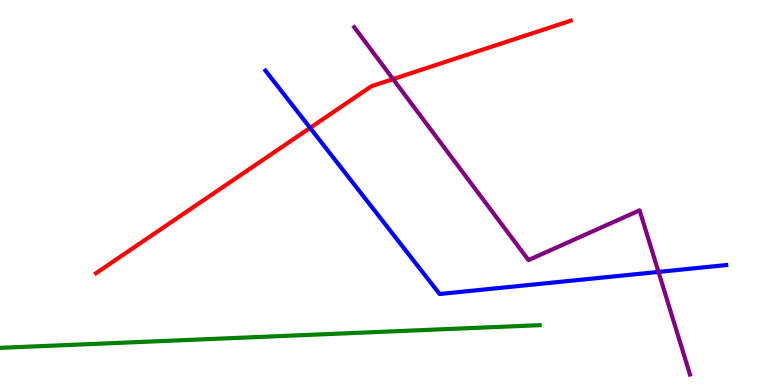[{'lines': ['blue', 'red'], 'intersections': [{'x': 4.0, 'y': 6.68}]}, {'lines': ['green', 'red'], 'intersections': []}, {'lines': ['purple', 'red'], 'intersections': [{'x': 5.07, 'y': 7.95}]}, {'lines': ['blue', 'green'], 'intersections': []}, {'lines': ['blue', 'purple'], 'intersections': [{'x': 8.5, 'y': 2.94}]}, {'lines': ['green', 'purple'], 'intersections': []}]